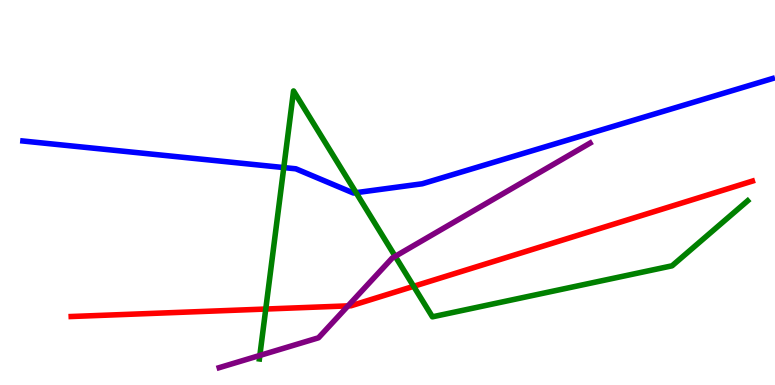[{'lines': ['blue', 'red'], 'intersections': []}, {'lines': ['green', 'red'], 'intersections': [{'x': 3.43, 'y': 1.97}, {'x': 5.34, 'y': 2.56}]}, {'lines': ['purple', 'red'], 'intersections': [{'x': 4.49, 'y': 2.06}]}, {'lines': ['blue', 'green'], 'intersections': [{'x': 3.66, 'y': 5.65}, {'x': 4.59, 'y': 5.0}]}, {'lines': ['blue', 'purple'], 'intersections': []}, {'lines': ['green', 'purple'], 'intersections': [{'x': 3.35, 'y': 0.768}, {'x': 5.1, 'y': 3.34}]}]